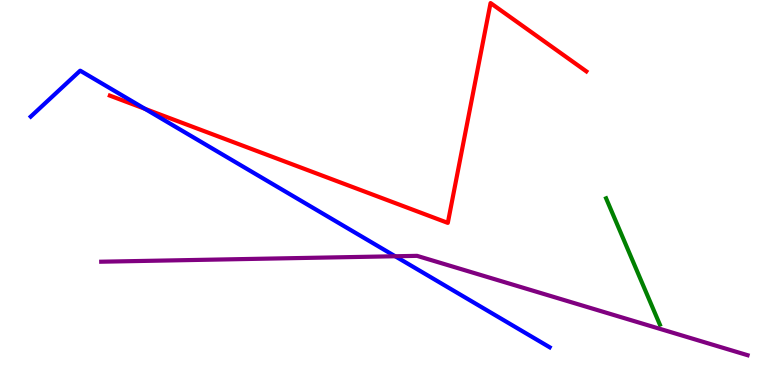[{'lines': ['blue', 'red'], 'intersections': [{'x': 1.87, 'y': 7.17}]}, {'lines': ['green', 'red'], 'intersections': []}, {'lines': ['purple', 'red'], 'intersections': []}, {'lines': ['blue', 'green'], 'intersections': []}, {'lines': ['blue', 'purple'], 'intersections': [{'x': 5.1, 'y': 3.34}]}, {'lines': ['green', 'purple'], 'intersections': []}]